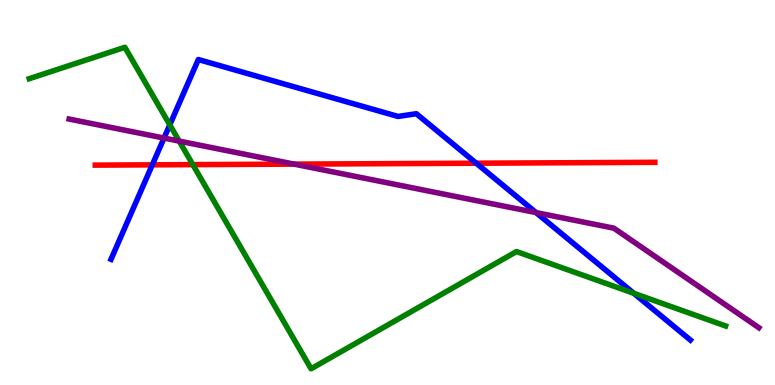[{'lines': ['blue', 'red'], 'intersections': [{'x': 1.97, 'y': 5.72}, {'x': 6.15, 'y': 5.76}]}, {'lines': ['green', 'red'], 'intersections': [{'x': 2.49, 'y': 5.72}]}, {'lines': ['purple', 'red'], 'intersections': [{'x': 3.8, 'y': 5.74}]}, {'lines': ['blue', 'green'], 'intersections': [{'x': 2.19, 'y': 6.76}, {'x': 8.18, 'y': 2.38}]}, {'lines': ['blue', 'purple'], 'intersections': [{'x': 2.12, 'y': 6.41}, {'x': 6.92, 'y': 4.48}]}, {'lines': ['green', 'purple'], 'intersections': [{'x': 2.31, 'y': 6.33}]}]